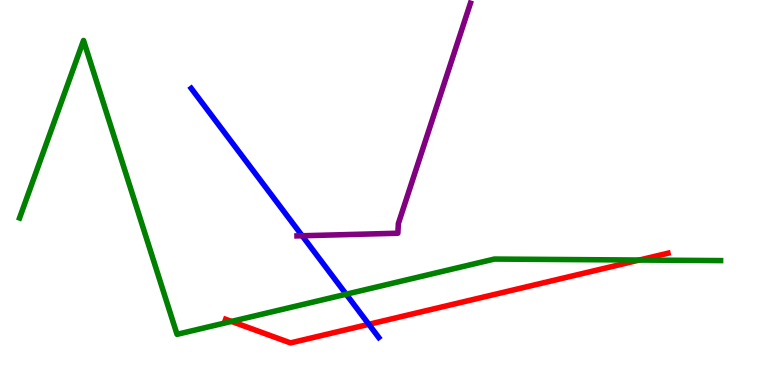[{'lines': ['blue', 'red'], 'intersections': [{'x': 4.76, 'y': 1.58}]}, {'lines': ['green', 'red'], 'intersections': [{'x': 2.99, 'y': 1.65}, {'x': 8.25, 'y': 3.25}]}, {'lines': ['purple', 'red'], 'intersections': []}, {'lines': ['blue', 'green'], 'intersections': [{'x': 4.47, 'y': 2.36}]}, {'lines': ['blue', 'purple'], 'intersections': [{'x': 3.9, 'y': 3.88}]}, {'lines': ['green', 'purple'], 'intersections': []}]